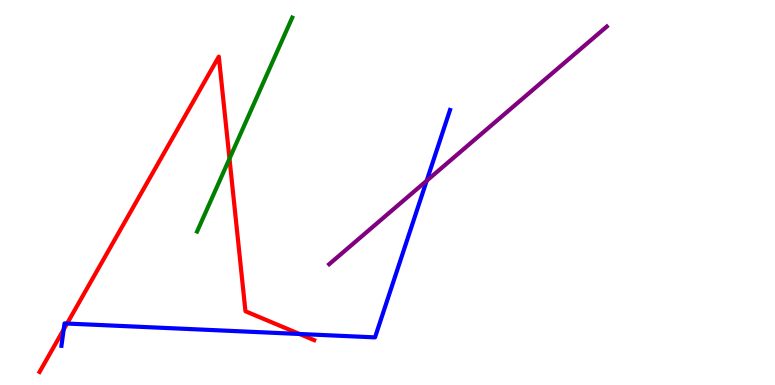[{'lines': ['blue', 'red'], 'intersections': [{'x': 0.822, 'y': 1.44}, {'x': 0.865, 'y': 1.6}, {'x': 3.86, 'y': 1.33}]}, {'lines': ['green', 'red'], 'intersections': [{'x': 2.96, 'y': 5.88}]}, {'lines': ['purple', 'red'], 'intersections': []}, {'lines': ['blue', 'green'], 'intersections': []}, {'lines': ['blue', 'purple'], 'intersections': [{'x': 5.51, 'y': 5.31}]}, {'lines': ['green', 'purple'], 'intersections': []}]